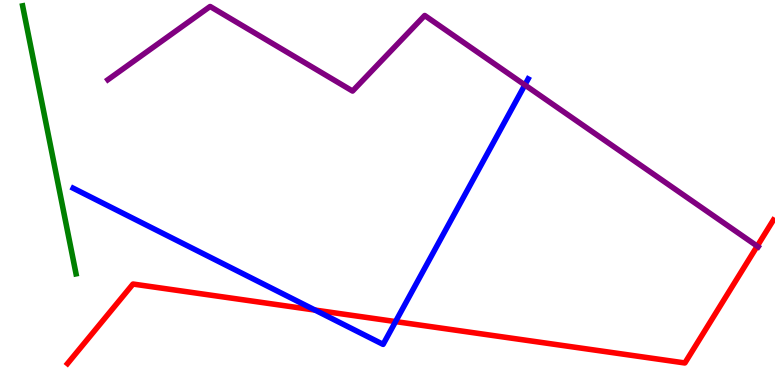[{'lines': ['blue', 'red'], 'intersections': [{'x': 4.06, 'y': 1.95}, {'x': 5.1, 'y': 1.65}]}, {'lines': ['green', 'red'], 'intersections': []}, {'lines': ['purple', 'red'], 'intersections': [{'x': 9.77, 'y': 3.61}]}, {'lines': ['blue', 'green'], 'intersections': []}, {'lines': ['blue', 'purple'], 'intersections': [{'x': 6.77, 'y': 7.79}]}, {'lines': ['green', 'purple'], 'intersections': []}]